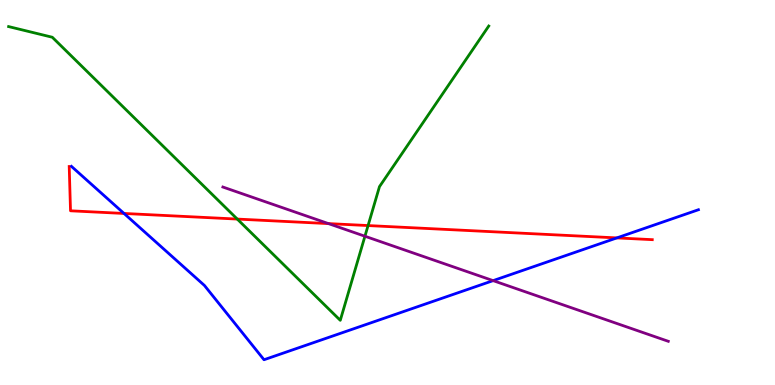[{'lines': ['blue', 'red'], 'intersections': [{'x': 1.6, 'y': 4.46}, {'x': 7.96, 'y': 3.82}]}, {'lines': ['green', 'red'], 'intersections': [{'x': 3.06, 'y': 4.31}, {'x': 4.75, 'y': 4.14}]}, {'lines': ['purple', 'red'], 'intersections': [{'x': 4.24, 'y': 4.19}]}, {'lines': ['blue', 'green'], 'intersections': []}, {'lines': ['blue', 'purple'], 'intersections': [{'x': 6.36, 'y': 2.71}]}, {'lines': ['green', 'purple'], 'intersections': [{'x': 4.71, 'y': 3.86}]}]